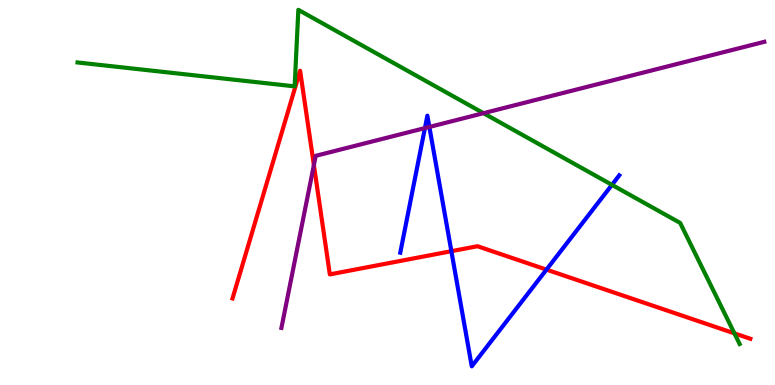[{'lines': ['blue', 'red'], 'intersections': [{'x': 5.82, 'y': 3.48}, {'x': 7.05, 'y': 3.0}]}, {'lines': ['green', 'red'], 'intersections': [{'x': 9.48, 'y': 1.34}]}, {'lines': ['purple', 'red'], 'intersections': [{'x': 4.05, 'y': 5.71}]}, {'lines': ['blue', 'green'], 'intersections': [{'x': 7.9, 'y': 5.2}]}, {'lines': ['blue', 'purple'], 'intersections': [{'x': 5.48, 'y': 6.67}, {'x': 5.54, 'y': 6.7}]}, {'lines': ['green', 'purple'], 'intersections': [{'x': 6.24, 'y': 7.06}]}]